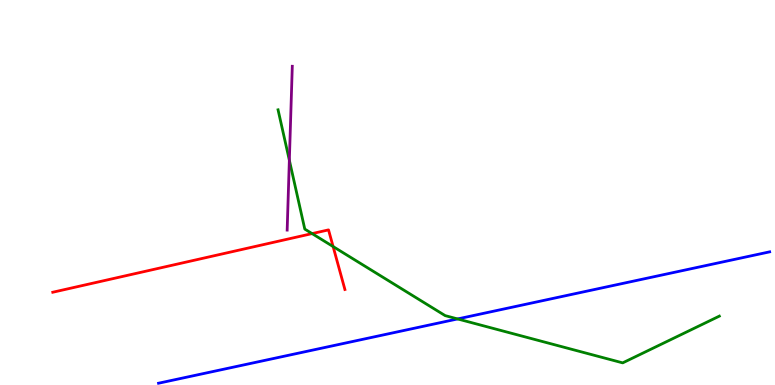[{'lines': ['blue', 'red'], 'intersections': []}, {'lines': ['green', 'red'], 'intersections': [{'x': 4.03, 'y': 3.93}, {'x': 4.3, 'y': 3.6}]}, {'lines': ['purple', 'red'], 'intersections': []}, {'lines': ['blue', 'green'], 'intersections': [{'x': 5.9, 'y': 1.72}]}, {'lines': ['blue', 'purple'], 'intersections': []}, {'lines': ['green', 'purple'], 'intersections': [{'x': 3.73, 'y': 5.84}]}]